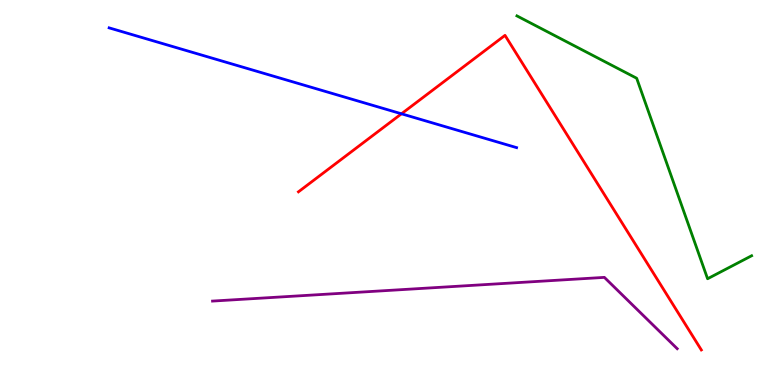[{'lines': ['blue', 'red'], 'intersections': [{'x': 5.18, 'y': 7.04}]}, {'lines': ['green', 'red'], 'intersections': []}, {'lines': ['purple', 'red'], 'intersections': []}, {'lines': ['blue', 'green'], 'intersections': []}, {'lines': ['blue', 'purple'], 'intersections': []}, {'lines': ['green', 'purple'], 'intersections': []}]